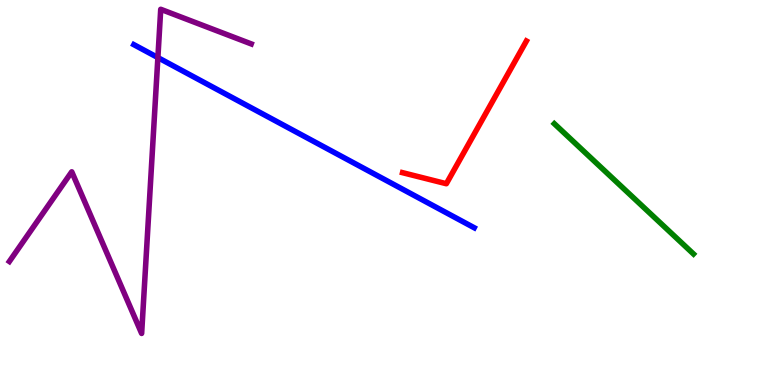[{'lines': ['blue', 'red'], 'intersections': []}, {'lines': ['green', 'red'], 'intersections': []}, {'lines': ['purple', 'red'], 'intersections': []}, {'lines': ['blue', 'green'], 'intersections': []}, {'lines': ['blue', 'purple'], 'intersections': [{'x': 2.04, 'y': 8.5}]}, {'lines': ['green', 'purple'], 'intersections': []}]